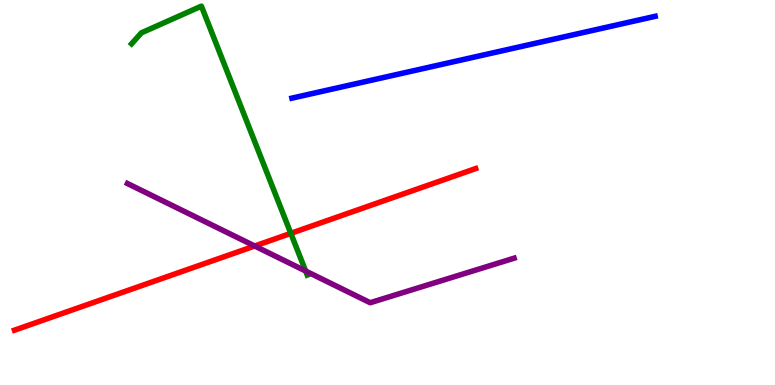[{'lines': ['blue', 'red'], 'intersections': []}, {'lines': ['green', 'red'], 'intersections': [{'x': 3.75, 'y': 3.94}]}, {'lines': ['purple', 'red'], 'intersections': [{'x': 3.29, 'y': 3.61}]}, {'lines': ['blue', 'green'], 'intersections': []}, {'lines': ['blue', 'purple'], 'intersections': []}, {'lines': ['green', 'purple'], 'intersections': [{'x': 3.94, 'y': 2.96}]}]